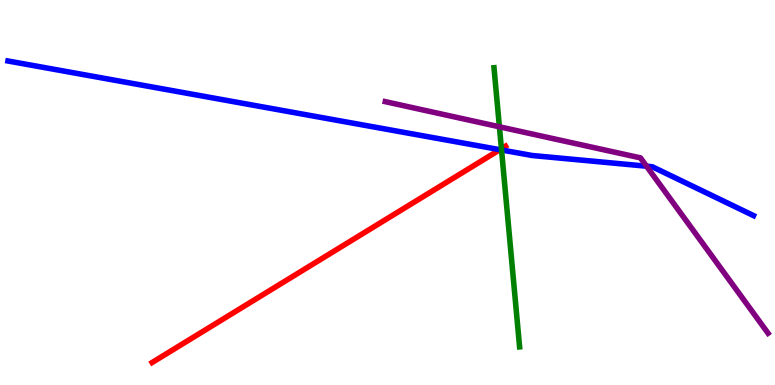[{'lines': ['blue', 'red'], 'intersections': [{'x': 6.45, 'y': 6.11}]}, {'lines': ['green', 'red'], 'intersections': [{'x': 6.47, 'y': 6.14}]}, {'lines': ['purple', 'red'], 'intersections': []}, {'lines': ['blue', 'green'], 'intersections': [{'x': 6.47, 'y': 6.1}]}, {'lines': ['blue', 'purple'], 'intersections': [{'x': 8.34, 'y': 5.68}]}, {'lines': ['green', 'purple'], 'intersections': [{'x': 6.44, 'y': 6.71}]}]